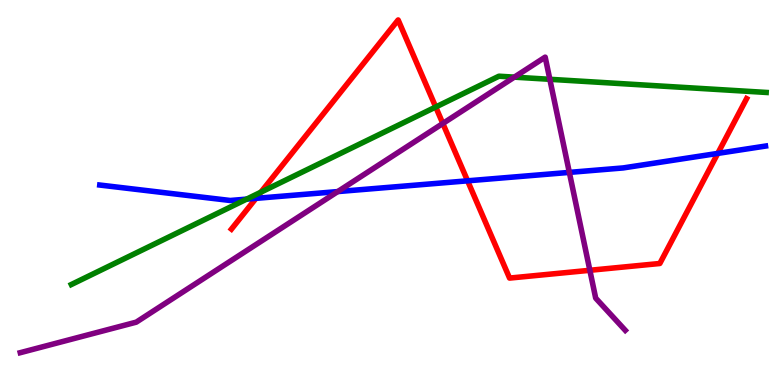[{'lines': ['blue', 'red'], 'intersections': [{'x': 3.3, 'y': 4.85}, {'x': 6.03, 'y': 5.3}, {'x': 9.26, 'y': 6.02}]}, {'lines': ['green', 'red'], 'intersections': [{'x': 3.37, 'y': 5.01}, {'x': 5.62, 'y': 7.22}]}, {'lines': ['purple', 'red'], 'intersections': [{'x': 5.71, 'y': 6.79}, {'x': 7.61, 'y': 2.98}]}, {'lines': ['blue', 'green'], 'intersections': [{'x': 3.18, 'y': 4.83}]}, {'lines': ['blue', 'purple'], 'intersections': [{'x': 4.36, 'y': 5.02}, {'x': 7.35, 'y': 5.52}]}, {'lines': ['green', 'purple'], 'intersections': [{'x': 6.64, 'y': 8.0}, {'x': 7.09, 'y': 7.94}]}]